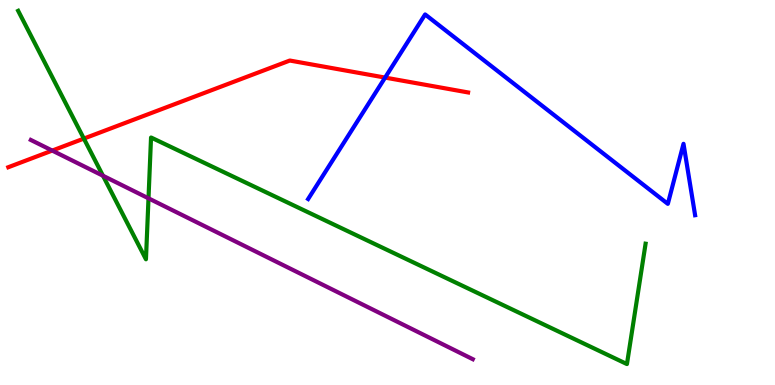[{'lines': ['blue', 'red'], 'intersections': [{'x': 4.97, 'y': 7.98}]}, {'lines': ['green', 'red'], 'intersections': [{'x': 1.08, 'y': 6.4}]}, {'lines': ['purple', 'red'], 'intersections': [{'x': 0.674, 'y': 6.09}]}, {'lines': ['blue', 'green'], 'intersections': []}, {'lines': ['blue', 'purple'], 'intersections': []}, {'lines': ['green', 'purple'], 'intersections': [{'x': 1.33, 'y': 5.44}, {'x': 1.92, 'y': 4.85}]}]